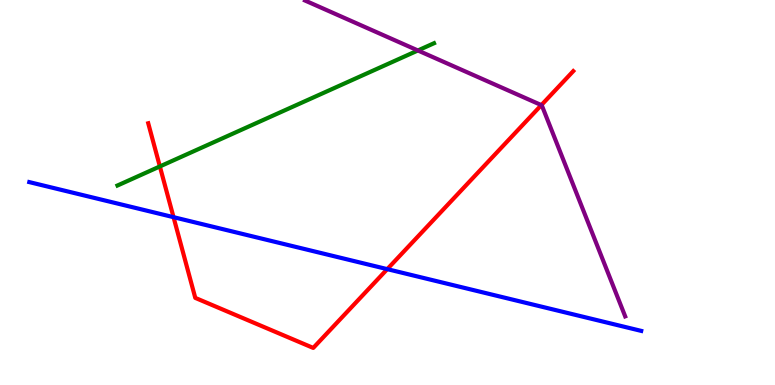[{'lines': ['blue', 'red'], 'intersections': [{'x': 2.24, 'y': 4.36}, {'x': 5.0, 'y': 3.01}]}, {'lines': ['green', 'red'], 'intersections': [{'x': 2.06, 'y': 5.68}]}, {'lines': ['purple', 'red'], 'intersections': [{'x': 6.99, 'y': 7.27}]}, {'lines': ['blue', 'green'], 'intersections': []}, {'lines': ['blue', 'purple'], 'intersections': []}, {'lines': ['green', 'purple'], 'intersections': [{'x': 5.39, 'y': 8.69}]}]